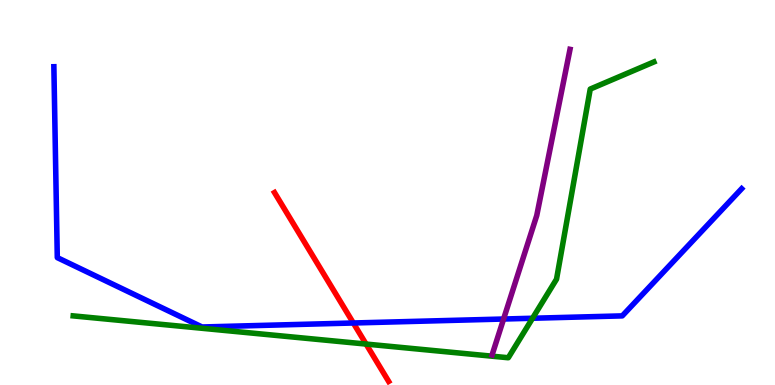[{'lines': ['blue', 'red'], 'intersections': [{'x': 4.56, 'y': 1.61}]}, {'lines': ['green', 'red'], 'intersections': [{'x': 4.72, 'y': 1.06}]}, {'lines': ['purple', 'red'], 'intersections': []}, {'lines': ['blue', 'green'], 'intersections': [{'x': 6.87, 'y': 1.73}]}, {'lines': ['blue', 'purple'], 'intersections': [{'x': 6.5, 'y': 1.71}]}, {'lines': ['green', 'purple'], 'intersections': []}]